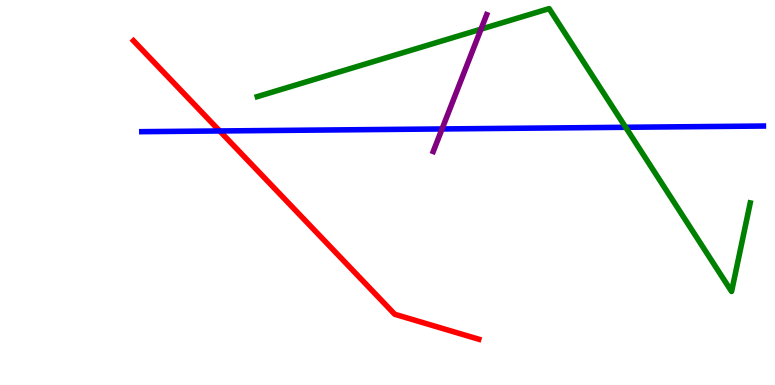[{'lines': ['blue', 'red'], 'intersections': [{'x': 2.83, 'y': 6.6}]}, {'lines': ['green', 'red'], 'intersections': []}, {'lines': ['purple', 'red'], 'intersections': []}, {'lines': ['blue', 'green'], 'intersections': [{'x': 8.07, 'y': 6.69}]}, {'lines': ['blue', 'purple'], 'intersections': [{'x': 5.7, 'y': 6.65}]}, {'lines': ['green', 'purple'], 'intersections': [{'x': 6.21, 'y': 9.24}]}]